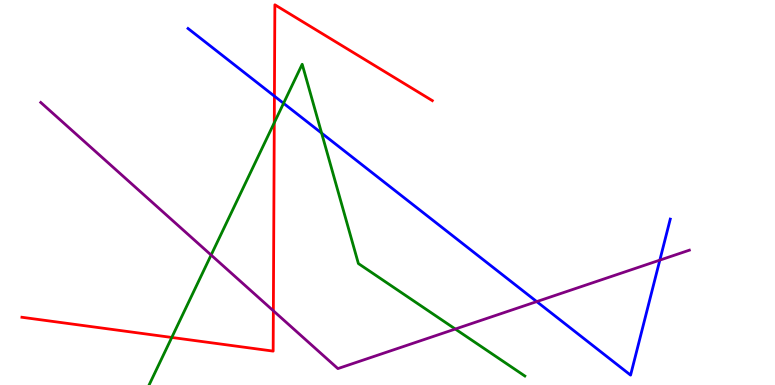[{'lines': ['blue', 'red'], 'intersections': [{'x': 3.54, 'y': 7.5}]}, {'lines': ['green', 'red'], 'intersections': [{'x': 2.22, 'y': 1.23}, {'x': 3.54, 'y': 6.81}]}, {'lines': ['purple', 'red'], 'intersections': [{'x': 3.53, 'y': 1.93}]}, {'lines': ['blue', 'green'], 'intersections': [{'x': 3.66, 'y': 7.32}, {'x': 4.15, 'y': 6.54}]}, {'lines': ['blue', 'purple'], 'intersections': [{'x': 6.93, 'y': 2.17}, {'x': 8.51, 'y': 3.24}]}, {'lines': ['green', 'purple'], 'intersections': [{'x': 2.72, 'y': 3.38}, {'x': 5.87, 'y': 1.45}]}]